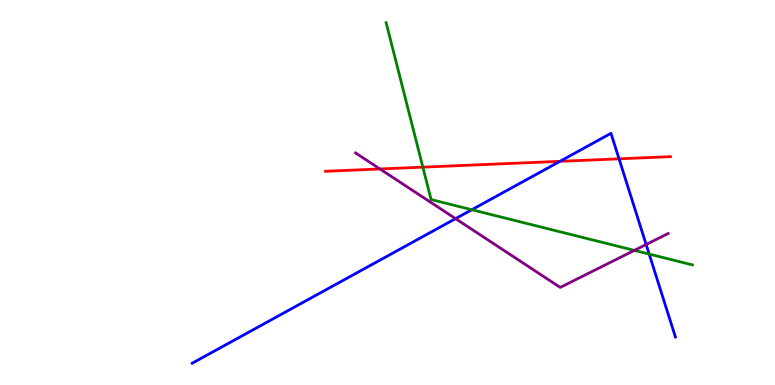[{'lines': ['blue', 'red'], 'intersections': [{'x': 7.23, 'y': 5.81}, {'x': 7.99, 'y': 5.87}]}, {'lines': ['green', 'red'], 'intersections': [{'x': 5.46, 'y': 5.66}]}, {'lines': ['purple', 'red'], 'intersections': [{'x': 4.9, 'y': 5.61}]}, {'lines': ['blue', 'green'], 'intersections': [{'x': 6.09, 'y': 4.55}, {'x': 8.38, 'y': 3.4}]}, {'lines': ['blue', 'purple'], 'intersections': [{'x': 5.88, 'y': 4.32}, {'x': 8.34, 'y': 3.65}]}, {'lines': ['green', 'purple'], 'intersections': [{'x': 8.19, 'y': 3.5}]}]